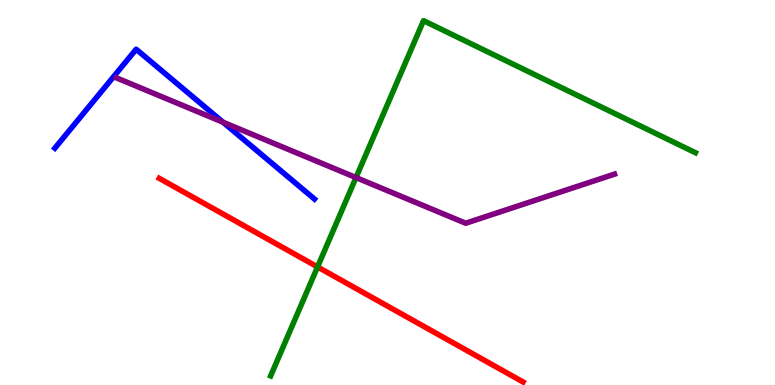[{'lines': ['blue', 'red'], 'intersections': []}, {'lines': ['green', 'red'], 'intersections': [{'x': 4.1, 'y': 3.07}]}, {'lines': ['purple', 'red'], 'intersections': []}, {'lines': ['blue', 'green'], 'intersections': []}, {'lines': ['blue', 'purple'], 'intersections': [{'x': 2.88, 'y': 6.83}]}, {'lines': ['green', 'purple'], 'intersections': [{'x': 4.59, 'y': 5.39}]}]